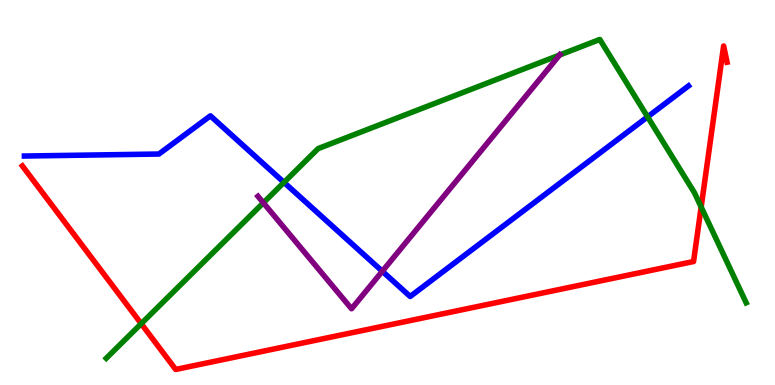[{'lines': ['blue', 'red'], 'intersections': []}, {'lines': ['green', 'red'], 'intersections': [{'x': 1.82, 'y': 1.59}, {'x': 9.05, 'y': 4.62}]}, {'lines': ['purple', 'red'], 'intersections': []}, {'lines': ['blue', 'green'], 'intersections': [{'x': 3.66, 'y': 5.26}, {'x': 8.36, 'y': 6.96}]}, {'lines': ['blue', 'purple'], 'intersections': [{'x': 4.93, 'y': 2.95}]}, {'lines': ['green', 'purple'], 'intersections': [{'x': 3.4, 'y': 4.73}, {'x': 7.22, 'y': 8.57}]}]